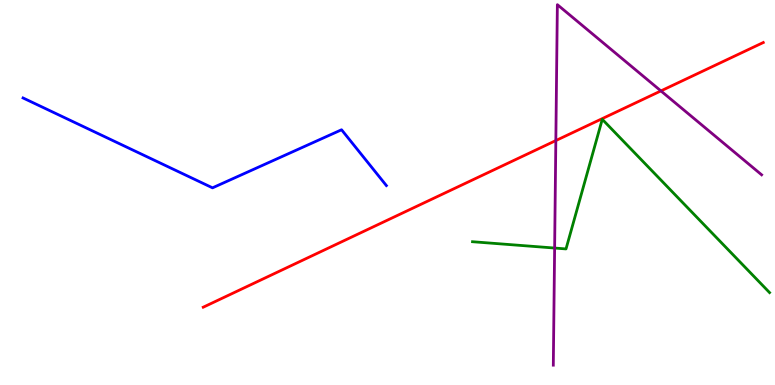[{'lines': ['blue', 'red'], 'intersections': []}, {'lines': ['green', 'red'], 'intersections': []}, {'lines': ['purple', 'red'], 'intersections': [{'x': 7.17, 'y': 6.35}, {'x': 8.53, 'y': 7.64}]}, {'lines': ['blue', 'green'], 'intersections': []}, {'lines': ['blue', 'purple'], 'intersections': []}, {'lines': ['green', 'purple'], 'intersections': [{'x': 7.16, 'y': 3.56}]}]